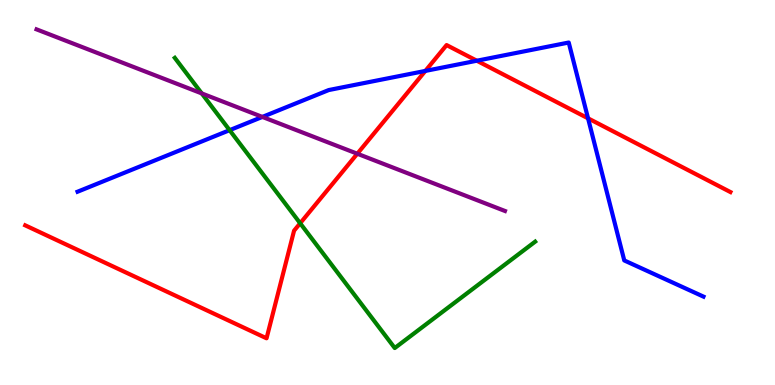[{'lines': ['blue', 'red'], 'intersections': [{'x': 5.49, 'y': 8.16}, {'x': 6.15, 'y': 8.42}, {'x': 7.59, 'y': 6.93}]}, {'lines': ['green', 'red'], 'intersections': [{'x': 3.87, 'y': 4.2}]}, {'lines': ['purple', 'red'], 'intersections': [{'x': 4.61, 'y': 6.01}]}, {'lines': ['blue', 'green'], 'intersections': [{'x': 2.96, 'y': 6.62}]}, {'lines': ['blue', 'purple'], 'intersections': [{'x': 3.39, 'y': 6.96}]}, {'lines': ['green', 'purple'], 'intersections': [{'x': 2.6, 'y': 7.57}]}]